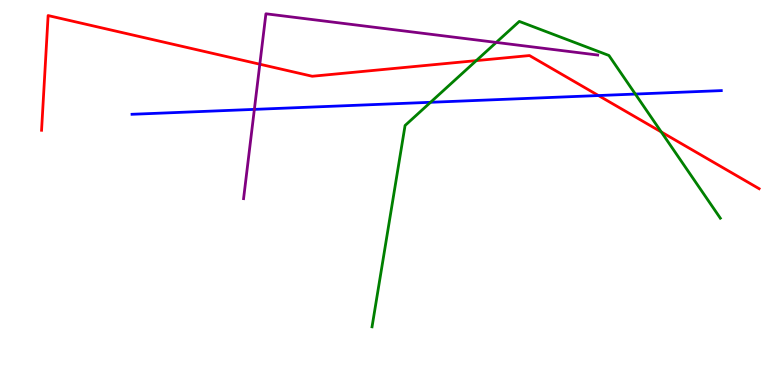[{'lines': ['blue', 'red'], 'intersections': [{'x': 7.72, 'y': 7.52}]}, {'lines': ['green', 'red'], 'intersections': [{'x': 6.15, 'y': 8.43}, {'x': 8.53, 'y': 6.57}]}, {'lines': ['purple', 'red'], 'intersections': [{'x': 3.35, 'y': 8.33}]}, {'lines': ['blue', 'green'], 'intersections': [{'x': 5.56, 'y': 7.34}, {'x': 8.2, 'y': 7.56}]}, {'lines': ['blue', 'purple'], 'intersections': [{'x': 3.28, 'y': 7.16}]}, {'lines': ['green', 'purple'], 'intersections': [{'x': 6.4, 'y': 8.9}]}]